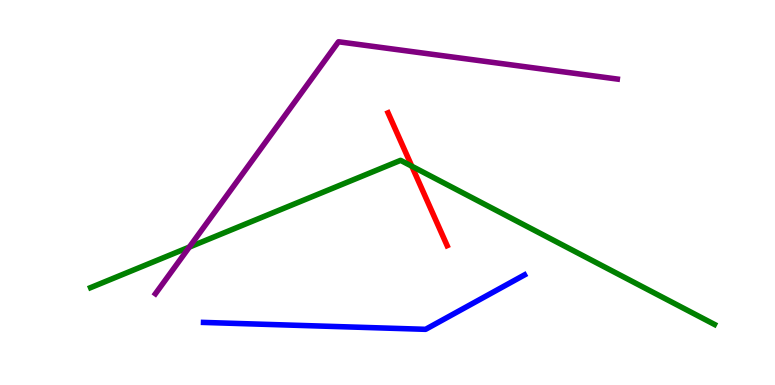[{'lines': ['blue', 'red'], 'intersections': []}, {'lines': ['green', 'red'], 'intersections': [{'x': 5.31, 'y': 5.68}]}, {'lines': ['purple', 'red'], 'intersections': []}, {'lines': ['blue', 'green'], 'intersections': []}, {'lines': ['blue', 'purple'], 'intersections': []}, {'lines': ['green', 'purple'], 'intersections': [{'x': 2.44, 'y': 3.58}]}]